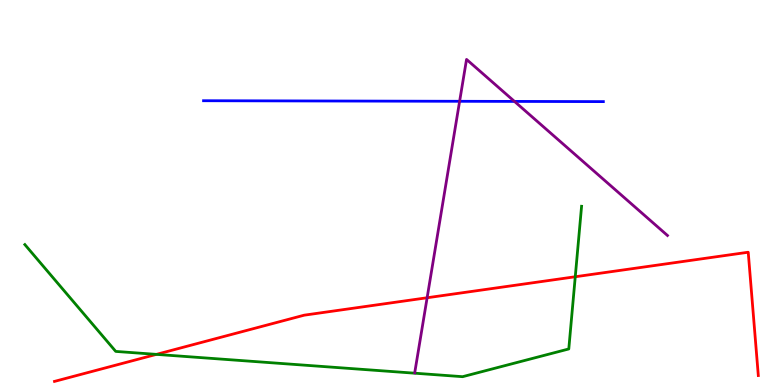[{'lines': ['blue', 'red'], 'intersections': []}, {'lines': ['green', 'red'], 'intersections': [{'x': 2.02, 'y': 0.795}, {'x': 7.42, 'y': 2.81}]}, {'lines': ['purple', 'red'], 'intersections': [{'x': 5.51, 'y': 2.27}]}, {'lines': ['blue', 'green'], 'intersections': []}, {'lines': ['blue', 'purple'], 'intersections': [{'x': 5.93, 'y': 7.37}, {'x': 6.64, 'y': 7.37}]}, {'lines': ['green', 'purple'], 'intersections': []}]